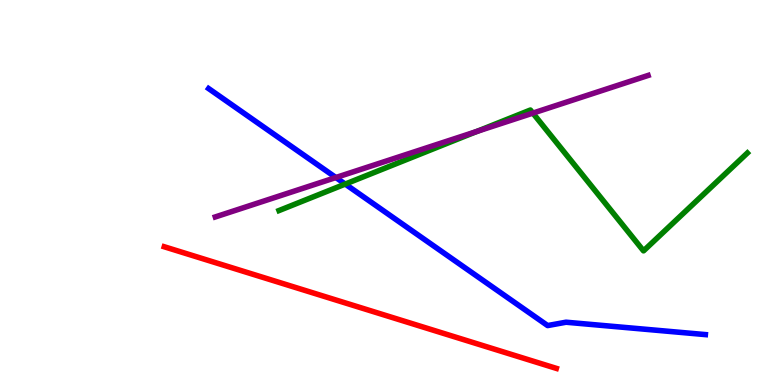[{'lines': ['blue', 'red'], 'intersections': []}, {'lines': ['green', 'red'], 'intersections': []}, {'lines': ['purple', 'red'], 'intersections': []}, {'lines': ['blue', 'green'], 'intersections': [{'x': 4.45, 'y': 5.22}]}, {'lines': ['blue', 'purple'], 'intersections': [{'x': 4.33, 'y': 5.39}]}, {'lines': ['green', 'purple'], 'intersections': [{'x': 6.15, 'y': 6.59}, {'x': 6.88, 'y': 7.06}]}]